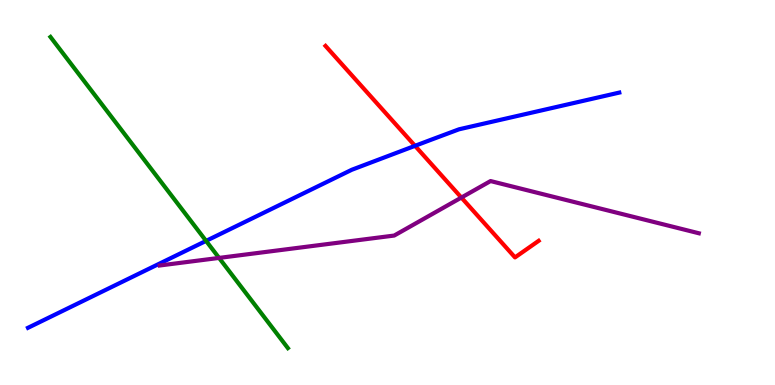[{'lines': ['blue', 'red'], 'intersections': [{'x': 5.36, 'y': 6.21}]}, {'lines': ['green', 'red'], 'intersections': []}, {'lines': ['purple', 'red'], 'intersections': [{'x': 5.95, 'y': 4.87}]}, {'lines': ['blue', 'green'], 'intersections': [{'x': 2.66, 'y': 3.74}]}, {'lines': ['blue', 'purple'], 'intersections': []}, {'lines': ['green', 'purple'], 'intersections': [{'x': 2.83, 'y': 3.3}]}]